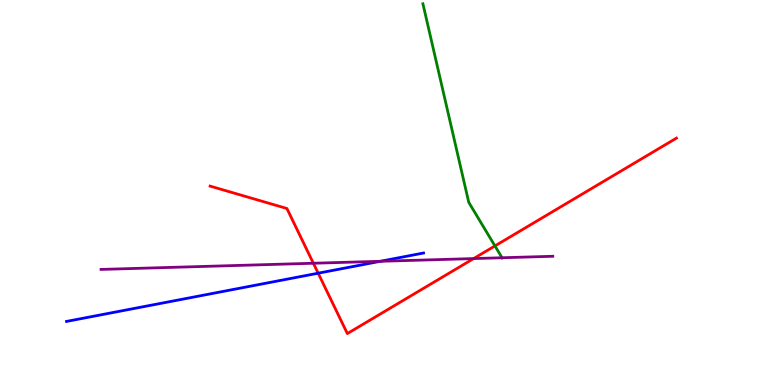[{'lines': ['blue', 'red'], 'intersections': [{'x': 4.11, 'y': 2.9}]}, {'lines': ['green', 'red'], 'intersections': [{'x': 6.39, 'y': 3.61}]}, {'lines': ['purple', 'red'], 'intersections': [{'x': 4.04, 'y': 3.16}, {'x': 6.11, 'y': 3.28}]}, {'lines': ['blue', 'green'], 'intersections': []}, {'lines': ['blue', 'purple'], 'intersections': [{'x': 4.91, 'y': 3.21}]}, {'lines': ['green', 'purple'], 'intersections': [{'x': 6.48, 'y': 3.31}]}]